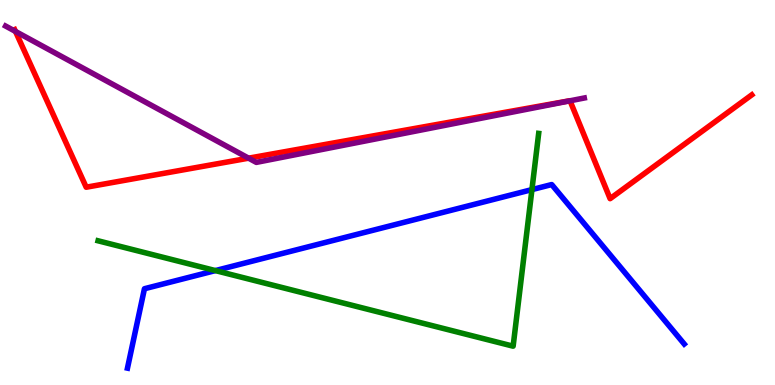[{'lines': ['blue', 'red'], 'intersections': []}, {'lines': ['green', 'red'], 'intersections': []}, {'lines': ['purple', 'red'], 'intersections': [{'x': 0.2, 'y': 9.18}, {'x': 3.21, 'y': 5.89}, {'x': 7.36, 'y': 7.38}]}, {'lines': ['blue', 'green'], 'intersections': [{'x': 2.78, 'y': 2.97}, {'x': 6.86, 'y': 5.08}]}, {'lines': ['blue', 'purple'], 'intersections': []}, {'lines': ['green', 'purple'], 'intersections': []}]